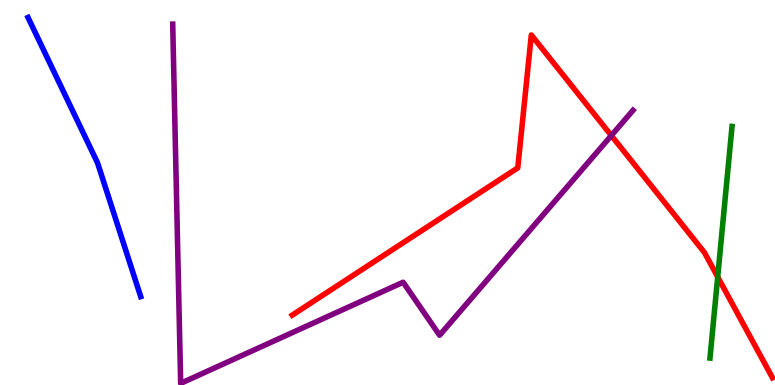[{'lines': ['blue', 'red'], 'intersections': []}, {'lines': ['green', 'red'], 'intersections': [{'x': 9.26, 'y': 2.81}]}, {'lines': ['purple', 'red'], 'intersections': [{'x': 7.89, 'y': 6.48}]}, {'lines': ['blue', 'green'], 'intersections': []}, {'lines': ['blue', 'purple'], 'intersections': []}, {'lines': ['green', 'purple'], 'intersections': []}]